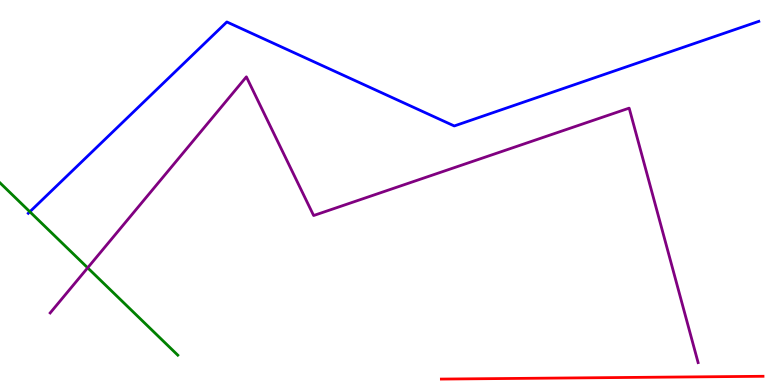[{'lines': ['blue', 'red'], 'intersections': []}, {'lines': ['green', 'red'], 'intersections': []}, {'lines': ['purple', 'red'], 'intersections': []}, {'lines': ['blue', 'green'], 'intersections': [{'x': 0.385, 'y': 4.5}]}, {'lines': ['blue', 'purple'], 'intersections': []}, {'lines': ['green', 'purple'], 'intersections': [{'x': 1.13, 'y': 3.04}]}]